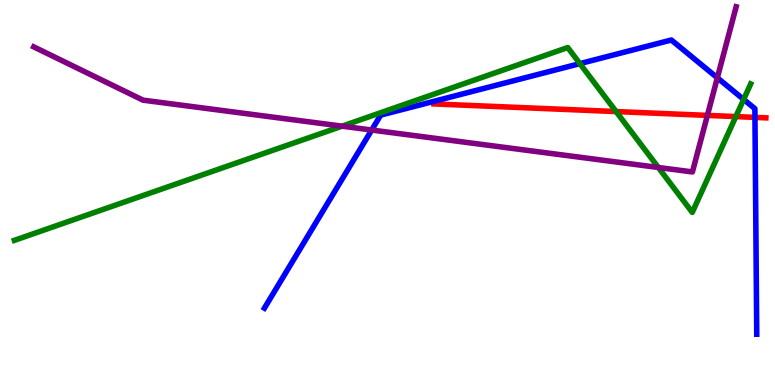[{'lines': ['blue', 'red'], 'intersections': [{'x': 9.74, 'y': 6.95}]}, {'lines': ['green', 'red'], 'intersections': [{'x': 7.95, 'y': 7.1}, {'x': 9.49, 'y': 6.97}]}, {'lines': ['purple', 'red'], 'intersections': [{'x': 9.13, 'y': 7.0}]}, {'lines': ['blue', 'green'], 'intersections': [{'x': 7.48, 'y': 8.35}, {'x': 9.6, 'y': 7.42}]}, {'lines': ['blue', 'purple'], 'intersections': [{'x': 4.8, 'y': 6.62}, {'x': 9.26, 'y': 7.98}]}, {'lines': ['green', 'purple'], 'intersections': [{'x': 4.41, 'y': 6.72}, {'x': 8.49, 'y': 5.65}]}]